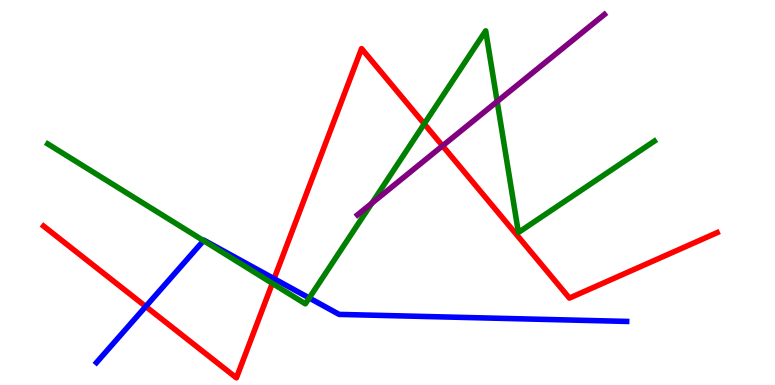[{'lines': ['blue', 'red'], 'intersections': [{'x': 1.88, 'y': 2.04}, {'x': 3.54, 'y': 2.76}]}, {'lines': ['green', 'red'], 'intersections': [{'x': 3.51, 'y': 2.64}, {'x': 5.47, 'y': 6.78}]}, {'lines': ['purple', 'red'], 'intersections': [{'x': 5.71, 'y': 6.21}]}, {'lines': ['blue', 'green'], 'intersections': [{'x': 2.63, 'y': 3.75}, {'x': 3.99, 'y': 2.26}]}, {'lines': ['blue', 'purple'], 'intersections': []}, {'lines': ['green', 'purple'], 'intersections': [{'x': 4.8, 'y': 4.72}, {'x': 6.42, 'y': 7.36}]}]